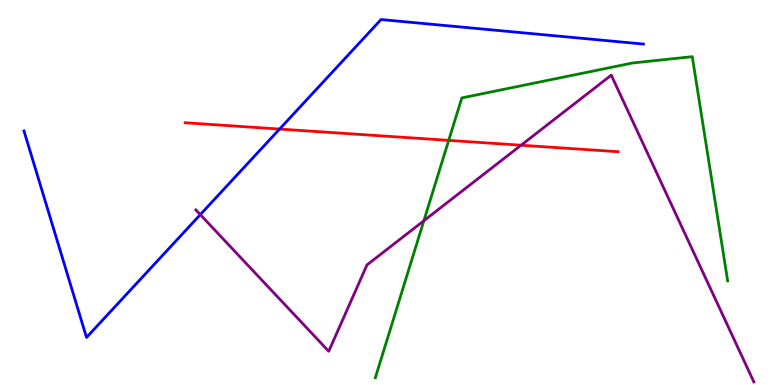[{'lines': ['blue', 'red'], 'intersections': [{'x': 3.61, 'y': 6.65}]}, {'lines': ['green', 'red'], 'intersections': [{'x': 5.79, 'y': 6.35}]}, {'lines': ['purple', 'red'], 'intersections': [{'x': 6.72, 'y': 6.23}]}, {'lines': ['blue', 'green'], 'intersections': []}, {'lines': ['blue', 'purple'], 'intersections': [{'x': 2.58, 'y': 4.43}]}, {'lines': ['green', 'purple'], 'intersections': [{'x': 5.47, 'y': 4.27}]}]